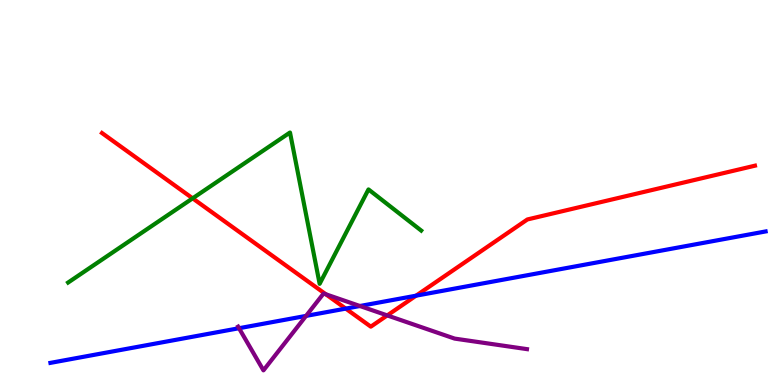[{'lines': ['blue', 'red'], 'intersections': [{'x': 4.46, 'y': 1.98}, {'x': 5.37, 'y': 2.32}]}, {'lines': ['green', 'red'], 'intersections': [{'x': 2.49, 'y': 4.85}]}, {'lines': ['purple', 'red'], 'intersections': [{'x': 4.2, 'y': 2.36}, {'x': 5.0, 'y': 1.81}]}, {'lines': ['blue', 'green'], 'intersections': []}, {'lines': ['blue', 'purple'], 'intersections': [{'x': 3.08, 'y': 1.47}, {'x': 3.95, 'y': 1.79}, {'x': 4.64, 'y': 2.05}]}, {'lines': ['green', 'purple'], 'intersections': []}]